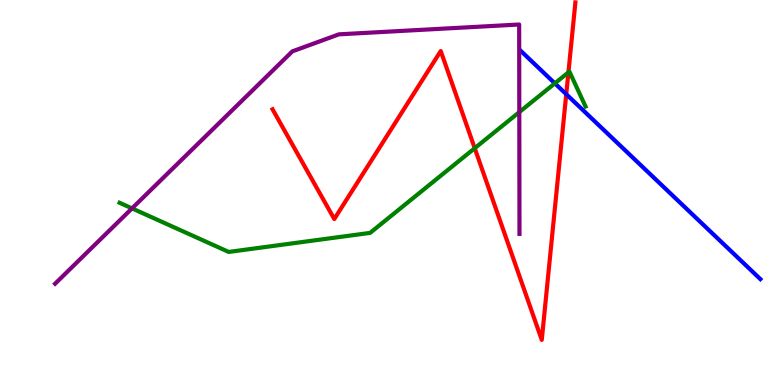[{'lines': ['blue', 'red'], 'intersections': [{'x': 7.31, 'y': 7.55}]}, {'lines': ['green', 'red'], 'intersections': [{'x': 6.13, 'y': 6.15}, {'x': 7.33, 'y': 8.12}]}, {'lines': ['purple', 'red'], 'intersections': []}, {'lines': ['blue', 'green'], 'intersections': [{'x': 7.16, 'y': 7.84}]}, {'lines': ['blue', 'purple'], 'intersections': []}, {'lines': ['green', 'purple'], 'intersections': [{'x': 1.7, 'y': 4.59}, {'x': 6.7, 'y': 7.09}]}]